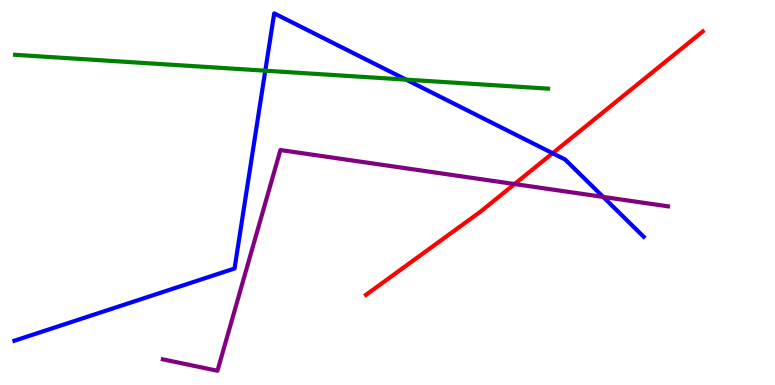[{'lines': ['blue', 'red'], 'intersections': [{'x': 7.13, 'y': 6.02}]}, {'lines': ['green', 'red'], 'intersections': []}, {'lines': ['purple', 'red'], 'intersections': [{'x': 6.64, 'y': 5.22}]}, {'lines': ['blue', 'green'], 'intersections': [{'x': 3.42, 'y': 8.16}, {'x': 5.24, 'y': 7.93}]}, {'lines': ['blue', 'purple'], 'intersections': [{'x': 7.78, 'y': 4.89}]}, {'lines': ['green', 'purple'], 'intersections': []}]